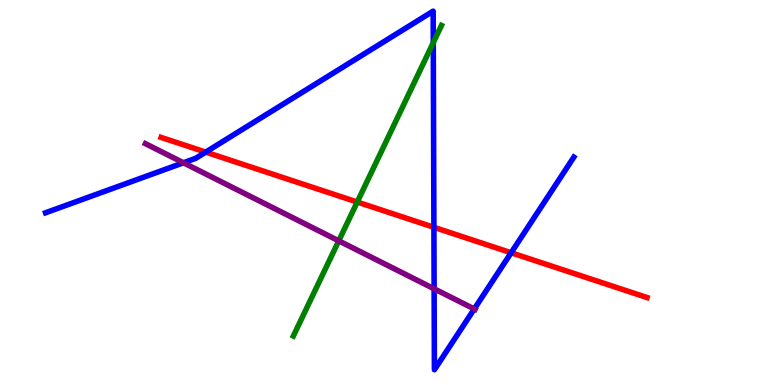[{'lines': ['blue', 'red'], 'intersections': [{'x': 2.65, 'y': 6.05}, {'x': 5.6, 'y': 4.1}, {'x': 6.6, 'y': 3.44}]}, {'lines': ['green', 'red'], 'intersections': [{'x': 4.61, 'y': 4.75}]}, {'lines': ['purple', 'red'], 'intersections': []}, {'lines': ['blue', 'green'], 'intersections': [{'x': 5.59, 'y': 8.89}]}, {'lines': ['blue', 'purple'], 'intersections': [{'x': 2.37, 'y': 5.77}, {'x': 5.6, 'y': 2.5}, {'x': 6.12, 'y': 1.97}]}, {'lines': ['green', 'purple'], 'intersections': [{'x': 4.37, 'y': 3.74}]}]